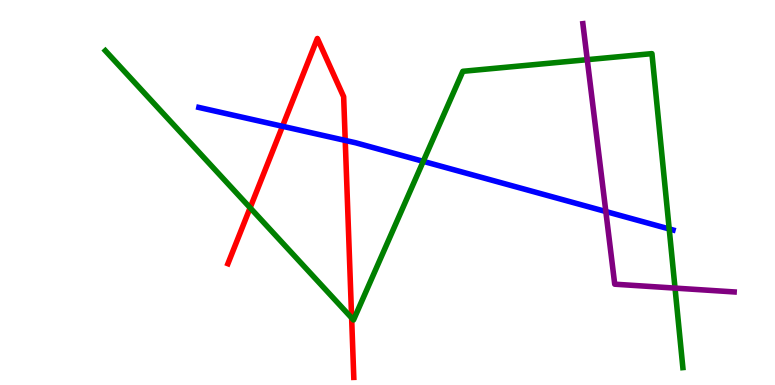[{'lines': ['blue', 'red'], 'intersections': [{'x': 3.65, 'y': 6.72}, {'x': 4.45, 'y': 6.35}]}, {'lines': ['green', 'red'], 'intersections': [{'x': 3.23, 'y': 4.6}, {'x': 4.54, 'y': 1.74}]}, {'lines': ['purple', 'red'], 'intersections': []}, {'lines': ['blue', 'green'], 'intersections': [{'x': 5.46, 'y': 5.81}, {'x': 8.63, 'y': 4.05}]}, {'lines': ['blue', 'purple'], 'intersections': [{'x': 7.82, 'y': 4.51}]}, {'lines': ['green', 'purple'], 'intersections': [{'x': 7.58, 'y': 8.45}, {'x': 8.71, 'y': 2.52}]}]